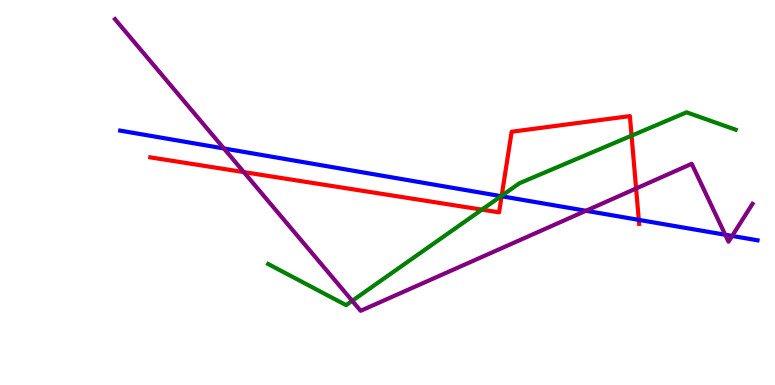[{'lines': ['blue', 'red'], 'intersections': [{'x': 6.47, 'y': 4.9}, {'x': 8.24, 'y': 4.29}]}, {'lines': ['green', 'red'], 'intersections': [{'x': 6.22, 'y': 4.55}, {'x': 6.47, 'y': 4.92}, {'x': 8.15, 'y': 6.48}]}, {'lines': ['purple', 'red'], 'intersections': [{'x': 3.15, 'y': 5.53}, {'x': 8.21, 'y': 5.1}]}, {'lines': ['blue', 'green'], 'intersections': [{'x': 6.47, 'y': 4.9}]}, {'lines': ['blue', 'purple'], 'intersections': [{'x': 2.89, 'y': 6.14}, {'x': 7.56, 'y': 4.53}, {'x': 9.36, 'y': 3.9}, {'x': 9.45, 'y': 3.87}]}, {'lines': ['green', 'purple'], 'intersections': [{'x': 4.54, 'y': 2.19}]}]